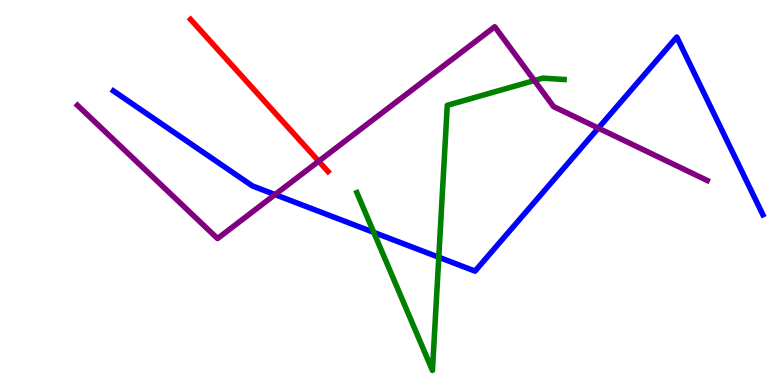[{'lines': ['blue', 'red'], 'intersections': []}, {'lines': ['green', 'red'], 'intersections': []}, {'lines': ['purple', 'red'], 'intersections': [{'x': 4.11, 'y': 5.81}]}, {'lines': ['blue', 'green'], 'intersections': [{'x': 4.82, 'y': 3.96}, {'x': 5.66, 'y': 3.32}]}, {'lines': ['blue', 'purple'], 'intersections': [{'x': 3.55, 'y': 4.95}, {'x': 7.72, 'y': 6.67}]}, {'lines': ['green', 'purple'], 'intersections': [{'x': 6.9, 'y': 7.91}]}]